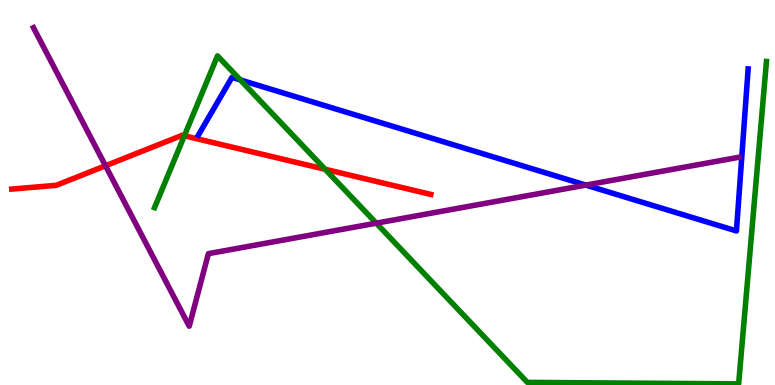[{'lines': ['blue', 'red'], 'intersections': []}, {'lines': ['green', 'red'], 'intersections': [{'x': 2.38, 'y': 6.47}, {'x': 4.2, 'y': 5.6}]}, {'lines': ['purple', 'red'], 'intersections': [{'x': 1.36, 'y': 5.69}]}, {'lines': ['blue', 'green'], 'intersections': [{'x': 3.1, 'y': 7.92}]}, {'lines': ['blue', 'purple'], 'intersections': [{'x': 7.56, 'y': 5.19}]}, {'lines': ['green', 'purple'], 'intersections': [{'x': 4.86, 'y': 4.2}]}]